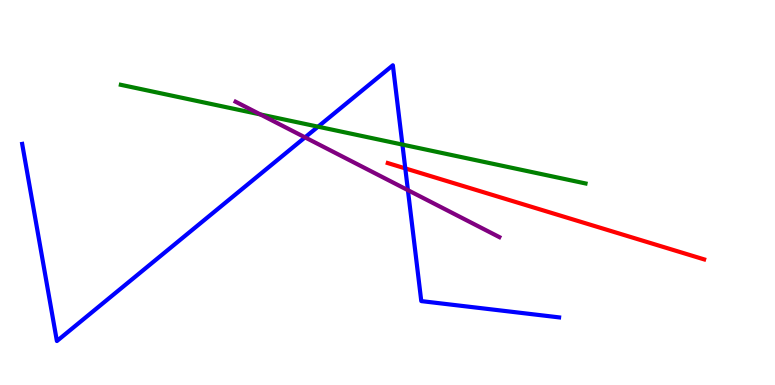[{'lines': ['blue', 'red'], 'intersections': [{'x': 5.23, 'y': 5.63}]}, {'lines': ['green', 'red'], 'intersections': []}, {'lines': ['purple', 'red'], 'intersections': []}, {'lines': ['blue', 'green'], 'intersections': [{'x': 4.1, 'y': 6.71}, {'x': 5.19, 'y': 6.24}]}, {'lines': ['blue', 'purple'], 'intersections': [{'x': 3.94, 'y': 6.43}, {'x': 5.26, 'y': 5.06}]}, {'lines': ['green', 'purple'], 'intersections': [{'x': 3.36, 'y': 7.03}]}]